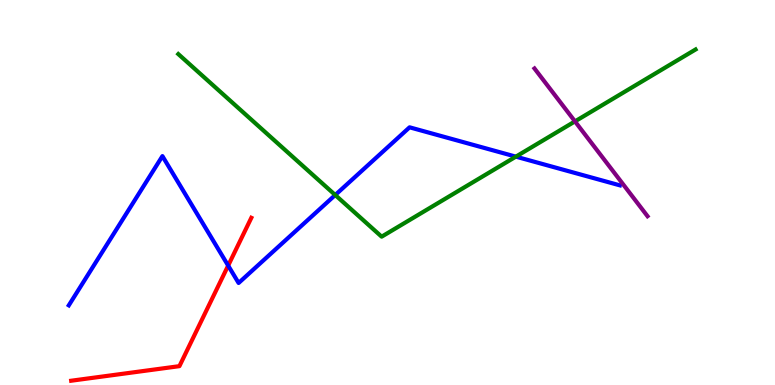[{'lines': ['blue', 'red'], 'intersections': [{'x': 2.94, 'y': 3.1}]}, {'lines': ['green', 'red'], 'intersections': []}, {'lines': ['purple', 'red'], 'intersections': []}, {'lines': ['blue', 'green'], 'intersections': [{'x': 4.33, 'y': 4.93}, {'x': 6.66, 'y': 5.93}]}, {'lines': ['blue', 'purple'], 'intersections': []}, {'lines': ['green', 'purple'], 'intersections': [{'x': 7.42, 'y': 6.85}]}]